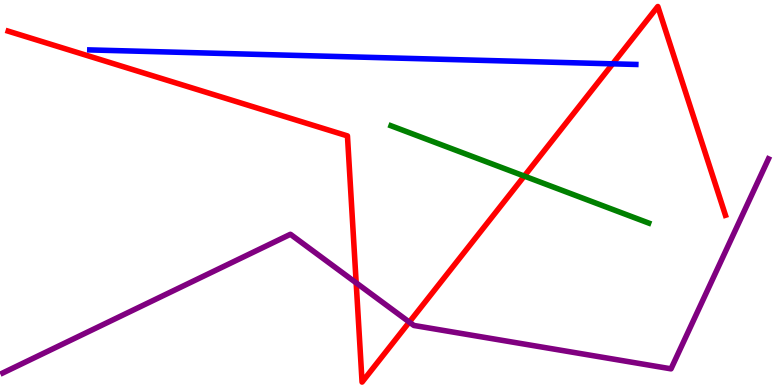[{'lines': ['blue', 'red'], 'intersections': [{'x': 7.91, 'y': 8.34}]}, {'lines': ['green', 'red'], 'intersections': [{'x': 6.76, 'y': 5.43}]}, {'lines': ['purple', 'red'], 'intersections': [{'x': 4.6, 'y': 2.65}, {'x': 5.28, 'y': 1.63}]}, {'lines': ['blue', 'green'], 'intersections': []}, {'lines': ['blue', 'purple'], 'intersections': []}, {'lines': ['green', 'purple'], 'intersections': []}]